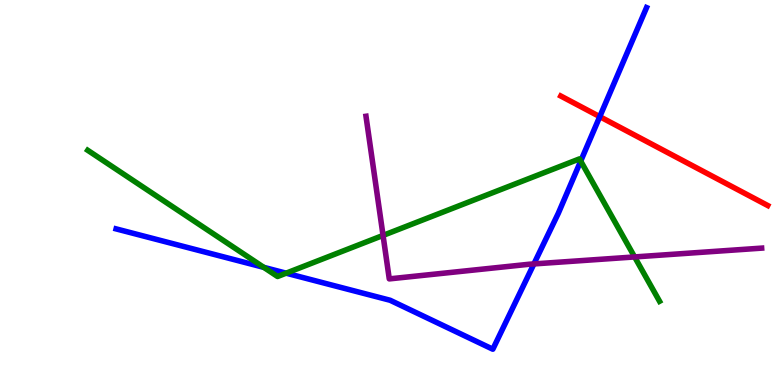[{'lines': ['blue', 'red'], 'intersections': [{'x': 7.74, 'y': 6.97}]}, {'lines': ['green', 'red'], 'intersections': []}, {'lines': ['purple', 'red'], 'intersections': []}, {'lines': ['blue', 'green'], 'intersections': [{'x': 3.4, 'y': 3.06}, {'x': 3.69, 'y': 2.9}, {'x': 7.49, 'y': 5.82}]}, {'lines': ['blue', 'purple'], 'intersections': [{'x': 6.89, 'y': 3.14}]}, {'lines': ['green', 'purple'], 'intersections': [{'x': 4.94, 'y': 3.89}, {'x': 8.19, 'y': 3.33}]}]